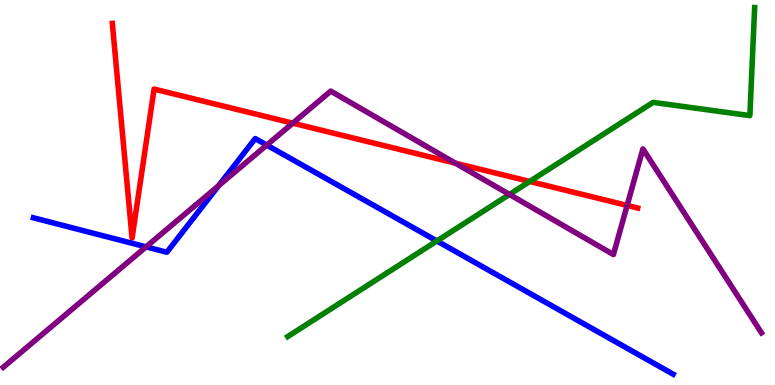[{'lines': ['blue', 'red'], 'intersections': []}, {'lines': ['green', 'red'], 'intersections': [{'x': 6.83, 'y': 5.29}]}, {'lines': ['purple', 'red'], 'intersections': [{'x': 3.78, 'y': 6.8}, {'x': 5.88, 'y': 5.76}, {'x': 8.09, 'y': 4.66}]}, {'lines': ['blue', 'green'], 'intersections': [{'x': 5.64, 'y': 3.74}]}, {'lines': ['blue', 'purple'], 'intersections': [{'x': 1.88, 'y': 3.59}, {'x': 2.82, 'y': 5.18}, {'x': 3.44, 'y': 6.23}]}, {'lines': ['green', 'purple'], 'intersections': [{'x': 6.57, 'y': 4.95}]}]